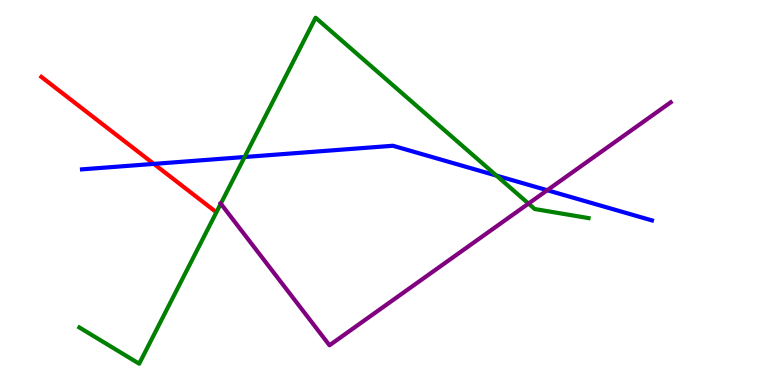[{'lines': ['blue', 'red'], 'intersections': [{'x': 1.99, 'y': 5.74}]}, {'lines': ['green', 'red'], 'intersections': []}, {'lines': ['purple', 'red'], 'intersections': []}, {'lines': ['blue', 'green'], 'intersections': [{'x': 3.16, 'y': 5.92}, {'x': 6.41, 'y': 5.44}]}, {'lines': ['blue', 'purple'], 'intersections': [{'x': 7.06, 'y': 5.06}]}, {'lines': ['green', 'purple'], 'intersections': [{'x': 2.85, 'y': 4.71}, {'x': 6.82, 'y': 4.71}]}]